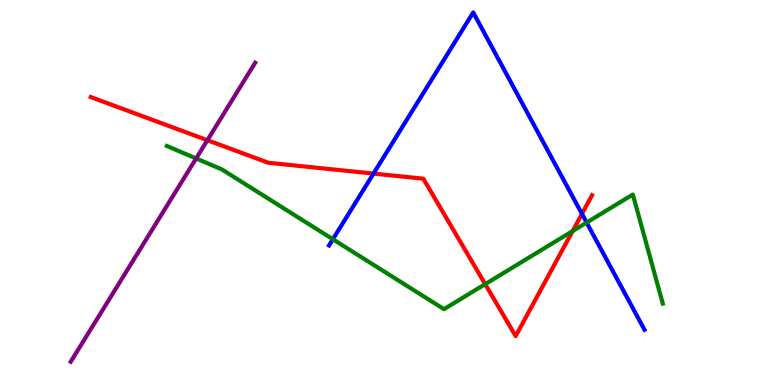[{'lines': ['blue', 'red'], 'intersections': [{'x': 4.82, 'y': 5.49}, {'x': 7.51, 'y': 4.44}]}, {'lines': ['green', 'red'], 'intersections': [{'x': 6.26, 'y': 2.62}, {'x': 7.39, 'y': 4.0}]}, {'lines': ['purple', 'red'], 'intersections': [{'x': 2.68, 'y': 6.36}]}, {'lines': ['blue', 'green'], 'intersections': [{'x': 4.3, 'y': 3.79}, {'x': 7.57, 'y': 4.22}]}, {'lines': ['blue', 'purple'], 'intersections': []}, {'lines': ['green', 'purple'], 'intersections': [{'x': 2.53, 'y': 5.88}]}]